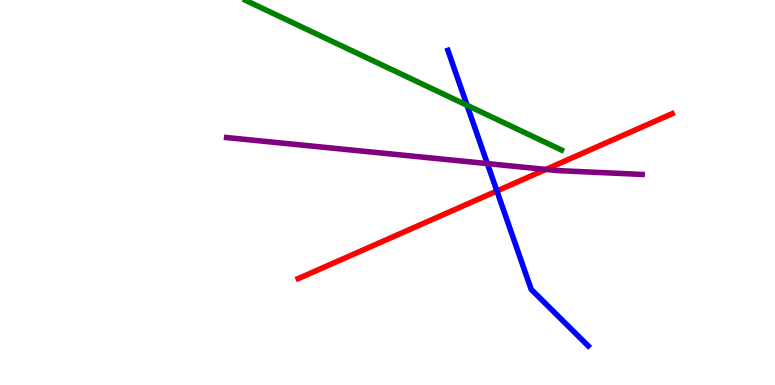[{'lines': ['blue', 'red'], 'intersections': [{'x': 6.41, 'y': 5.04}]}, {'lines': ['green', 'red'], 'intersections': []}, {'lines': ['purple', 'red'], 'intersections': [{'x': 7.04, 'y': 5.6}]}, {'lines': ['blue', 'green'], 'intersections': [{'x': 6.03, 'y': 7.27}]}, {'lines': ['blue', 'purple'], 'intersections': [{'x': 6.29, 'y': 5.75}]}, {'lines': ['green', 'purple'], 'intersections': []}]